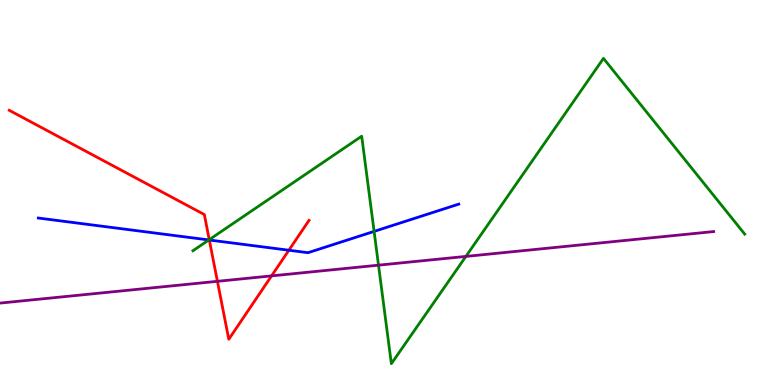[{'lines': ['blue', 'red'], 'intersections': [{'x': 2.7, 'y': 3.77}, {'x': 3.73, 'y': 3.5}]}, {'lines': ['green', 'red'], 'intersections': [{'x': 2.7, 'y': 3.78}]}, {'lines': ['purple', 'red'], 'intersections': [{'x': 2.81, 'y': 2.69}, {'x': 3.5, 'y': 2.83}]}, {'lines': ['blue', 'green'], 'intersections': [{'x': 2.69, 'y': 3.77}, {'x': 4.83, 'y': 3.99}]}, {'lines': ['blue', 'purple'], 'intersections': []}, {'lines': ['green', 'purple'], 'intersections': [{'x': 4.88, 'y': 3.11}, {'x': 6.01, 'y': 3.34}]}]